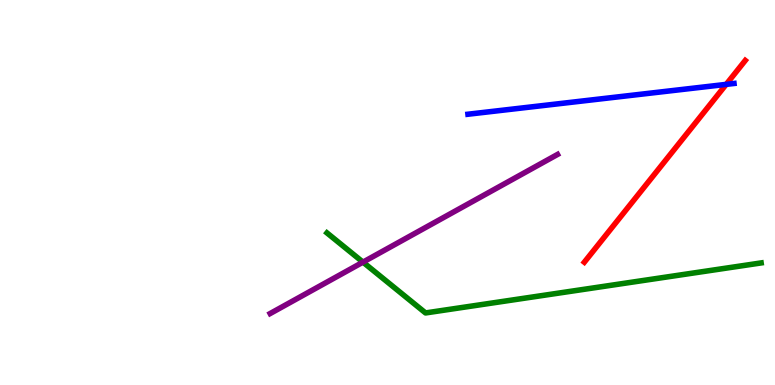[{'lines': ['blue', 'red'], 'intersections': [{'x': 9.37, 'y': 7.81}]}, {'lines': ['green', 'red'], 'intersections': []}, {'lines': ['purple', 'red'], 'intersections': []}, {'lines': ['blue', 'green'], 'intersections': []}, {'lines': ['blue', 'purple'], 'intersections': []}, {'lines': ['green', 'purple'], 'intersections': [{'x': 4.68, 'y': 3.19}]}]